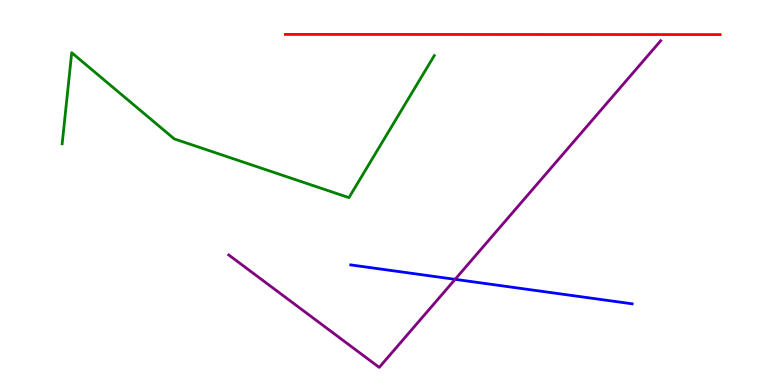[{'lines': ['blue', 'red'], 'intersections': []}, {'lines': ['green', 'red'], 'intersections': []}, {'lines': ['purple', 'red'], 'intersections': []}, {'lines': ['blue', 'green'], 'intersections': []}, {'lines': ['blue', 'purple'], 'intersections': [{'x': 5.87, 'y': 2.74}]}, {'lines': ['green', 'purple'], 'intersections': []}]